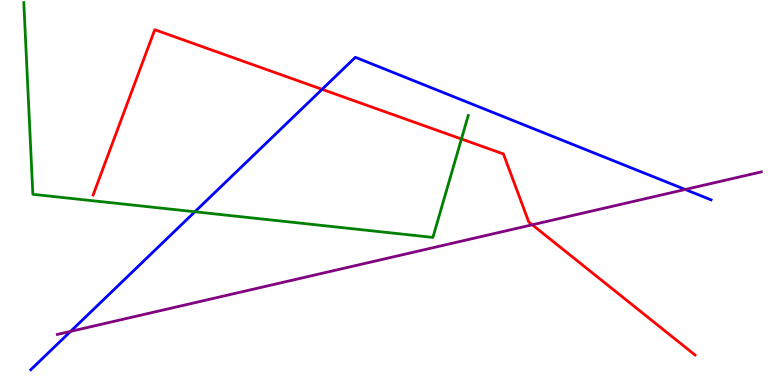[{'lines': ['blue', 'red'], 'intersections': [{'x': 4.16, 'y': 7.68}]}, {'lines': ['green', 'red'], 'intersections': [{'x': 5.95, 'y': 6.39}]}, {'lines': ['purple', 'red'], 'intersections': [{'x': 6.87, 'y': 4.16}]}, {'lines': ['blue', 'green'], 'intersections': [{'x': 2.51, 'y': 4.5}]}, {'lines': ['blue', 'purple'], 'intersections': [{'x': 0.911, 'y': 1.39}, {'x': 8.84, 'y': 5.08}]}, {'lines': ['green', 'purple'], 'intersections': []}]